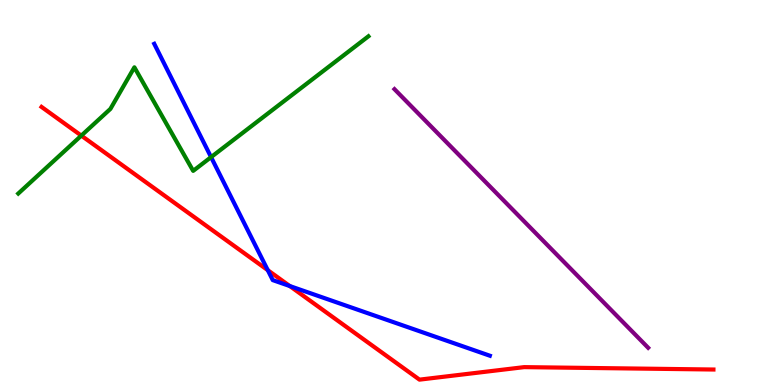[{'lines': ['blue', 'red'], 'intersections': [{'x': 3.46, 'y': 2.98}, {'x': 3.74, 'y': 2.57}]}, {'lines': ['green', 'red'], 'intersections': [{'x': 1.05, 'y': 6.48}]}, {'lines': ['purple', 'red'], 'intersections': []}, {'lines': ['blue', 'green'], 'intersections': [{'x': 2.72, 'y': 5.92}]}, {'lines': ['blue', 'purple'], 'intersections': []}, {'lines': ['green', 'purple'], 'intersections': []}]